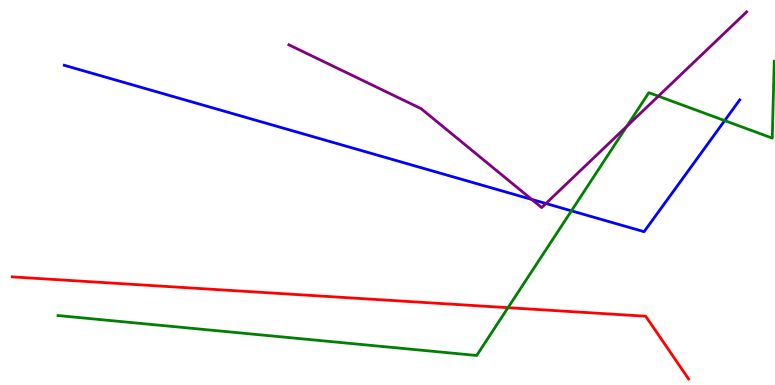[{'lines': ['blue', 'red'], 'intersections': []}, {'lines': ['green', 'red'], 'intersections': [{'x': 6.55, 'y': 2.01}]}, {'lines': ['purple', 'red'], 'intersections': []}, {'lines': ['blue', 'green'], 'intersections': [{'x': 7.37, 'y': 4.52}, {'x': 9.35, 'y': 6.87}]}, {'lines': ['blue', 'purple'], 'intersections': [{'x': 6.86, 'y': 4.82}, {'x': 7.04, 'y': 4.71}]}, {'lines': ['green', 'purple'], 'intersections': [{'x': 8.09, 'y': 6.72}, {'x': 8.49, 'y': 7.5}]}]